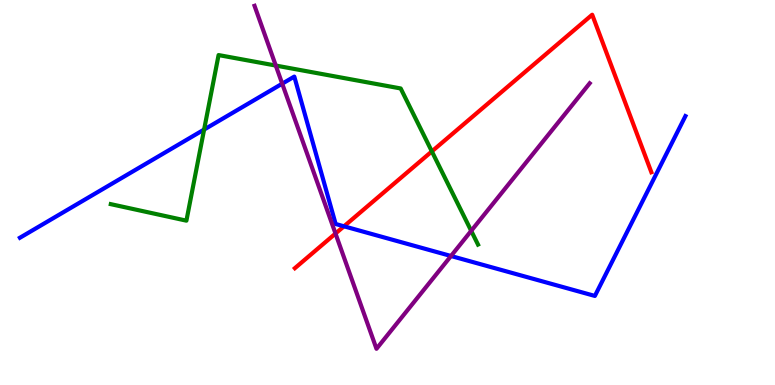[{'lines': ['blue', 'red'], 'intersections': [{'x': 4.44, 'y': 4.12}]}, {'lines': ['green', 'red'], 'intersections': [{'x': 5.57, 'y': 6.07}]}, {'lines': ['purple', 'red'], 'intersections': [{'x': 4.33, 'y': 3.93}]}, {'lines': ['blue', 'green'], 'intersections': [{'x': 2.63, 'y': 6.63}]}, {'lines': ['blue', 'purple'], 'intersections': [{'x': 3.64, 'y': 7.83}, {'x': 5.82, 'y': 3.35}]}, {'lines': ['green', 'purple'], 'intersections': [{'x': 3.56, 'y': 8.3}, {'x': 6.08, 'y': 4.0}]}]